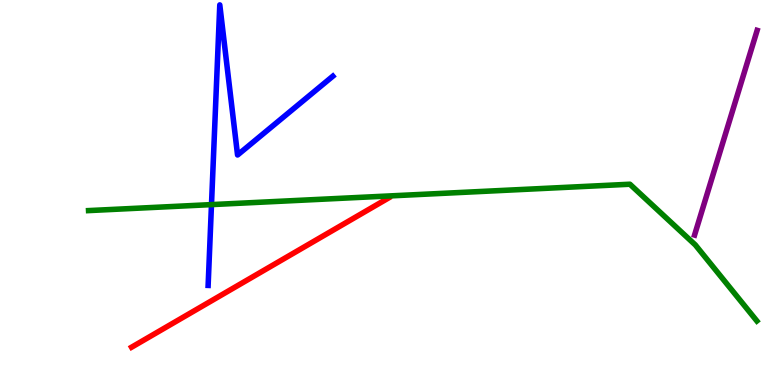[{'lines': ['blue', 'red'], 'intersections': []}, {'lines': ['green', 'red'], 'intersections': []}, {'lines': ['purple', 'red'], 'intersections': []}, {'lines': ['blue', 'green'], 'intersections': [{'x': 2.73, 'y': 4.69}]}, {'lines': ['blue', 'purple'], 'intersections': []}, {'lines': ['green', 'purple'], 'intersections': []}]